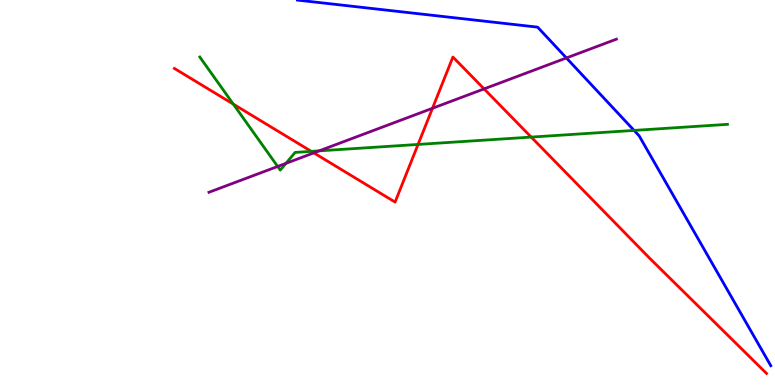[{'lines': ['blue', 'red'], 'intersections': []}, {'lines': ['green', 'red'], 'intersections': [{'x': 3.01, 'y': 7.3}, {'x': 4.02, 'y': 6.07}, {'x': 5.39, 'y': 6.25}, {'x': 6.85, 'y': 6.44}]}, {'lines': ['purple', 'red'], 'intersections': [{'x': 4.05, 'y': 6.03}, {'x': 5.58, 'y': 7.19}, {'x': 6.25, 'y': 7.69}]}, {'lines': ['blue', 'green'], 'intersections': [{'x': 8.18, 'y': 6.61}]}, {'lines': ['blue', 'purple'], 'intersections': [{'x': 7.31, 'y': 8.49}]}, {'lines': ['green', 'purple'], 'intersections': [{'x': 3.58, 'y': 5.68}, {'x': 3.69, 'y': 5.76}, {'x': 4.12, 'y': 6.08}]}]